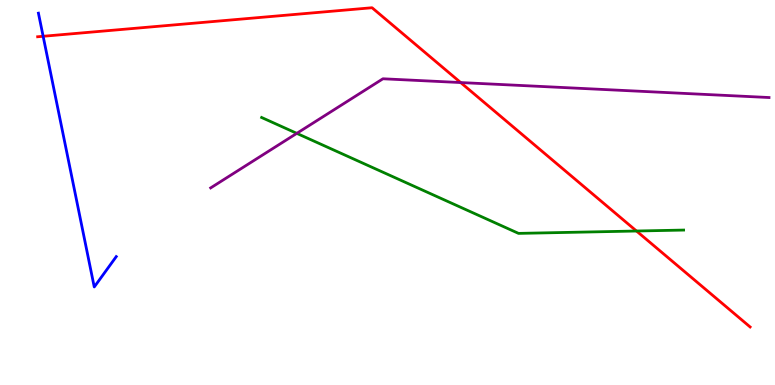[{'lines': ['blue', 'red'], 'intersections': [{'x': 0.557, 'y': 9.06}]}, {'lines': ['green', 'red'], 'intersections': [{'x': 8.21, 'y': 4.0}]}, {'lines': ['purple', 'red'], 'intersections': [{'x': 5.94, 'y': 7.86}]}, {'lines': ['blue', 'green'], 'intersections': []}, {'lines': ['blue', 'purple'], 'intersections': []}, {'lines': ['green', 'purple'], 'intersections': [{'x': 3.83, 'y': 6.54}]}]